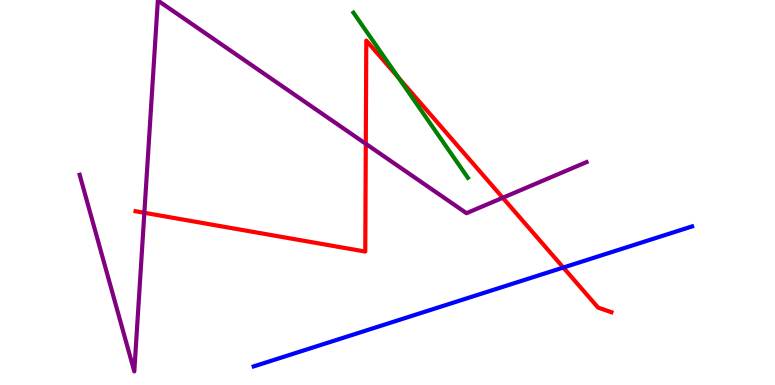[{'lines': ['blue', 'red'], 'intersections': [{'x': 7.27, 'y': 3.05}]}, {'lines': ['green', 'red'], 'intersections': [{'x': 5.14, 'y': 7.98}]}, {'lines': ['purple', 'red'], 'intersections': [{'x': 1.86, 'y': 4.47}, {'x': 4.72, 'y': 6.27}, {'x': 6.49, 'y': 4.86}]}, {'lines': ['blue', 'green'], 'intersections': []}, {'lines': ['blue', 'purple'], 'intersections': []}, {'lines': ['green', 'purple'], 'intersections': []}]